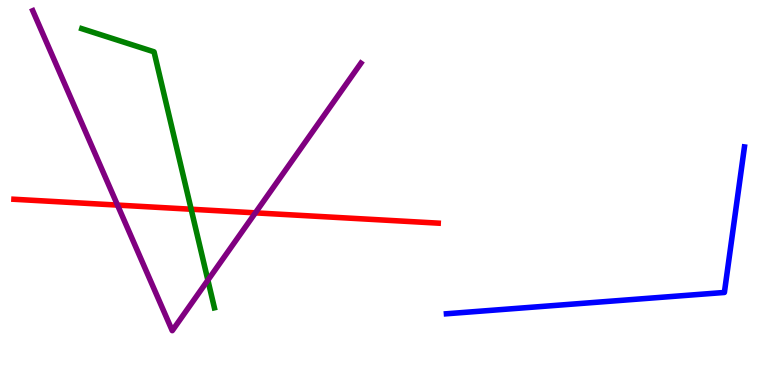[{'lines': ['blue', 'red'], 'intersections': []}, {'lines': ['green', 'red'], 'intersections': [{'x': 2.47, 'y': 4.57}]}, {'lines': ['purple', 'red'], 'intersections': [{'x': 1.52, 'y': 4.67}, {'x': 3.29, 'y': 4.47}]}, {'lines': ['blue', 'green'], 'intersections': []}, {'lines': ['blue', 'purple'], 'intersections': []}, {'lines': ['green', 'purple'], 'intersections': [{'x': 2.68, 'y': 2.72}]}]